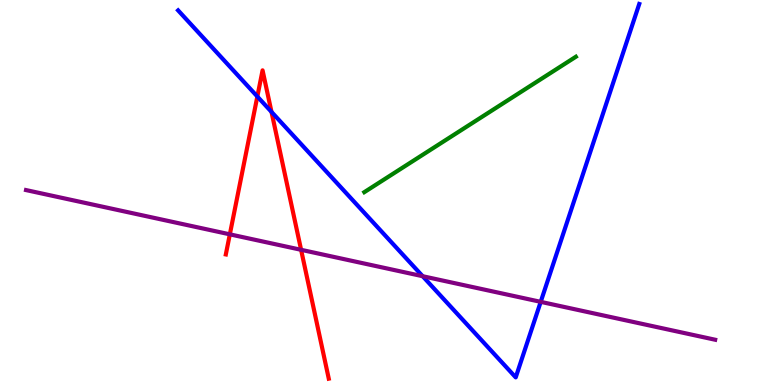[{'lines': ['blue', 'red'], 'intersections': [{'x': 3.32, 'y': 7.49}, {'x': 3.5, 'y': 7.09}]}, {'lines': ['green', 'red'], 'intersections': []}, {'lines': ['purple', 'red'], 'intersections': [{'x': 2.97, 'y': 3.91}, {'x': 3.89, 'y': 3.51}]}, {'lines': ['blue', 'green'], 'intersections': []}, {'lines': ['blue', 'purple'], 'intersections': [{'x': 5.45, 'y': 2.83}, {'x': 6.98, 'y': 2.16}]}, {'lines': ['green', 'purple'], 'intersections': []}]